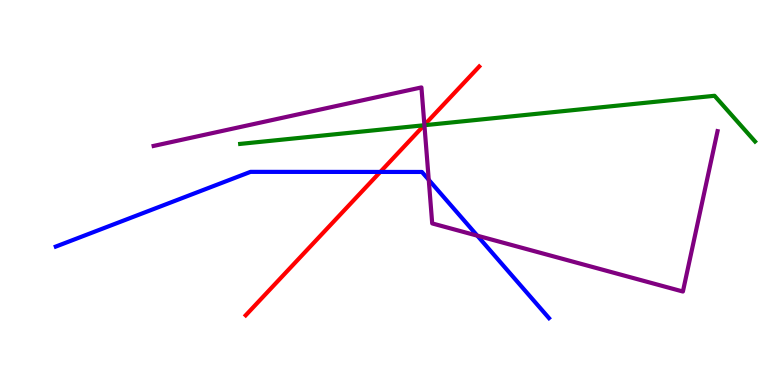[{'lines': ['blue', 'red'], 'intersections': [{'x': 4.91, 'y': 5.53}]}, {'lines': ['green', 'red'], 'intersections': [{'x': 5.47, 'y': 6.75}]}, {'lines': ['purple', 'red'], 'intersections': [{'x': 5.48, 'y': 6.75}]}, {'lines': ['blue', 'green'], 'intersections': []}, {'lines': ['blue', 'purple'], 'intersections': [{'x': 5.53, 'y': 5.33}, {'x': 6.16, 'y': 3.88}]}, {'lines': ['green', 'purple'], 'intersections': [{'x': 5.48, 'y': 6.75}]}]